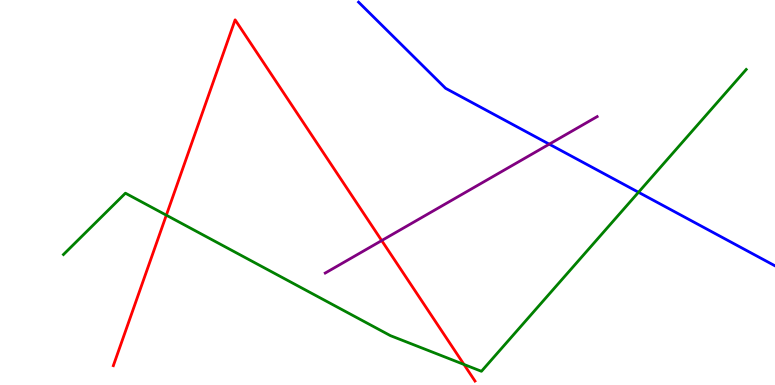[{'lines': ['blue', 'red'], 'intersections': []}, {'lines': ['green', 'red'], 'intersections': [{'x': 2.15, 'y': 4.41}, {'x': 5.99, 'y': 0.534}]}, {'lines': ['purple', 'red'], 'intersections': [{'x': 4.93, 'y': 3.75}]}, {'lines': ['blue', 'green'], 'intersections': [{'x': 8.24, 'y': 5.01}]}, {'lines': ['blue', 'purple'], 'intersections': [{'x': 7.09, 'y': 6.26}]}, {'lines': ['green', 'purple'], 'intersections': []}]